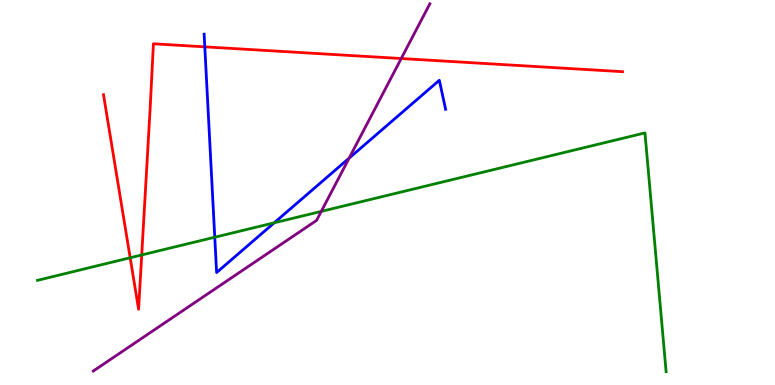[{'lines': ['blue', 'red'], 'intersections': [{'x': 2.64, 'y': 8.78}]}, {'lines': ['green', 'red'], 'intersections': [{'x': 1.68, 'y': 3.31}, {'x': 1.83, 'y': 3.38}]}, {'lines': ['purple', 'red'], 'intersections': [{'x': 5.18, 'y': 8.48}]}, {'lines': ['blue', 'green'], 'intersections': [{'x': 2.77, 'y': 3.84}, {'x': 3.54, 'y': 4.21}]}, {'lines': ['blue', 'purple'], 'intersections': [{'x': 4.5, 'y': 5.89}]}, {'lines': ['green', 'purple'], 'intersections': [{'x': 4.15, 'y': 4.51}]}]